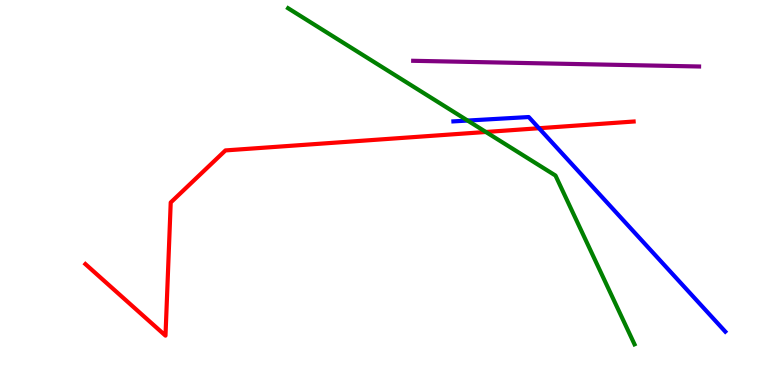[{'lines': ['blue', 'red'], 'intersections': [{'x': 6.95, 'y': 6.67}]}, {'lines': ['green', 'red'], 'intersections': [{'x': 6.27, 'y': 6.57}]}, {'lines': ['purple', 'red'], 'intersections': []}, {'lines': ['blue', 'green'], 'intersections': [{'x': 6.03, 'y': 6.87}]}, {'lines': ['blue', 'purple'], 'intersections': []}, {'lines': ['green', 'purple'], 'intersections': []}]